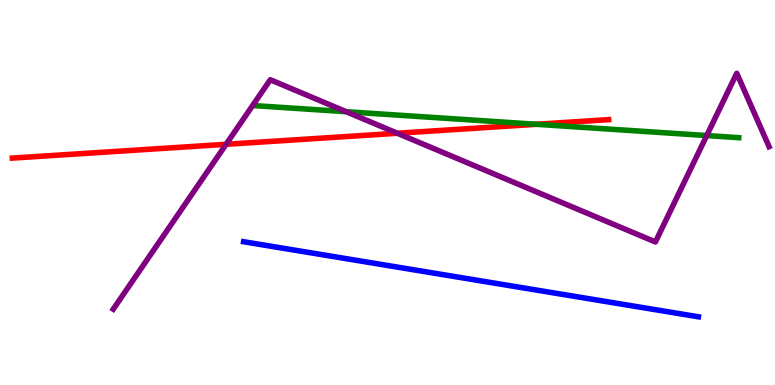[{'lines': ['blue', 'red'], 'intersections': []}, {'lines': ['green', 'red'], 'intersections': [{'x': 6.92, 'y': 6.77}]}, {'lines': ['purple', 'red'], 'intersections': [{'x': 2.92, 'y': 6.25}, {'x': 5.13, 'y': 6.54}]}, {'lines': ['blue', 'green'], 'intersections': []}, {'lines': ['blue', 'purple'], 'intersections': []}, {'lines': ['green', 'purple'], 'intersections': [{'x': 4.47, 'y': 7.1}, {'x': 9.12, 'y': 6.48}]}]